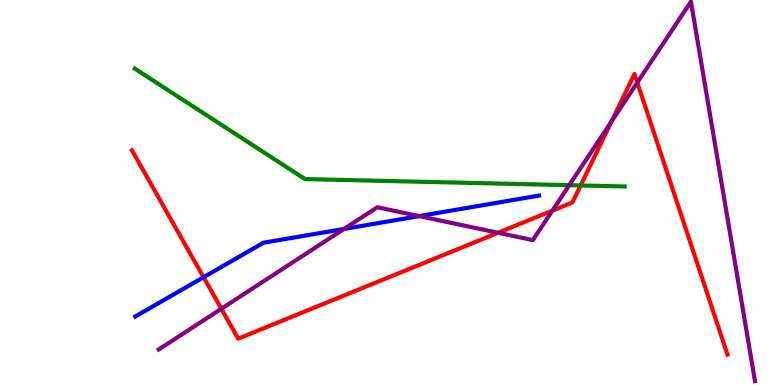[{'lines': ['blue', 'red'], 'intersections': [{'x': 2.63, 'y': 2.8}]}, {'lines': ['green', 'red'], 'intersections': [{'x': 7.49, 'y': 5.18}]}, {'lines': ['purple', 'red'], 'intersections': [{'x': 2.86, 'y': 1.98}, {'x': 6.43, 'y': 3.95}, {'x': 7.13, 'y': 4.53}, {'x': 7.89, 'y': 6.85}, {'x': 8.22, 'y': 7.86}]}, {'lines': ['blue', 'green'], 'intersections': []}, {'lines': ['blue', 'purple'], 'intersections': [{'x': 4.44, 'y': 4.05}, {'x': 5.41, 'y': 4.39}]}, {'lines': ['green', 'purple'], 'intersections': [{'x': 7.35, 'y': 5.19}]}]